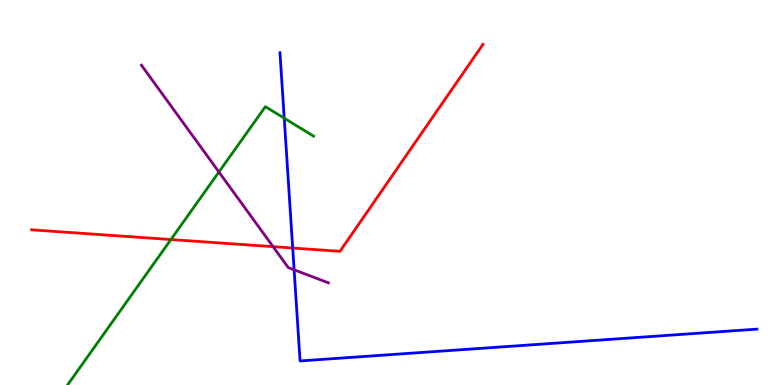[{'lines': ['blue', 'red'], 'intersections': [{'x': 3.78, 'y': 3.56}]}, {'lines': ['green', 'red'], 'intersections': [{'x': 2.21, 'y': 3.78}]}, {'lines': ['purple', 'red'], 'intersections': [{'x': 3.52, 'y': 3.59}]}, {'lines': ['blue', 'green'], 'intersections': [{'x': 3.67, 'y': 6.93}]}, {'lines': ['blue', 'purple'], 'intersections': [{'x': 3.8, 'y': 2.99}]}, {'lines': ['green', 'purple'], 'intersections': [{'x': 2.82, 'y': 5.53}]}]